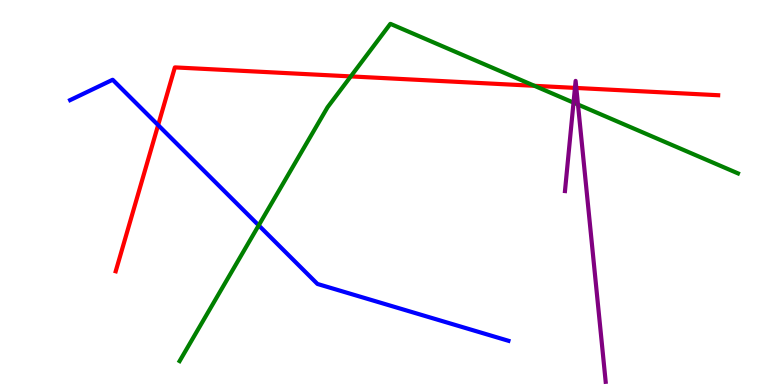[{'lines': ['blue', 'red'], 'intersections': [{'x': 2.04, 'y': 6.75}]}, {'lines': ['green', 'red'], 'intersections': [{'x': 4.53, 'y': 8.02}, {'x': 6.9, 'y': 7.77}]}, {'lines': ['purple', 'red'], 'intersections': [{'x': 7.42, 'y': 7.72}, {'x': 7.44, 'y': 7.72}]}, {'lines': ['blue', 'green'], 'intersections': [{'x': 3.34, 'y': 4.15}]}, {'lines': ['blue', 'purple'], 'intersections': []}, {'lines': ['green', 'purple'], 'intersections': [{'x': 7.4, 'y': 7.33}, {'x': 7.46, 'y': 7.28}]}]